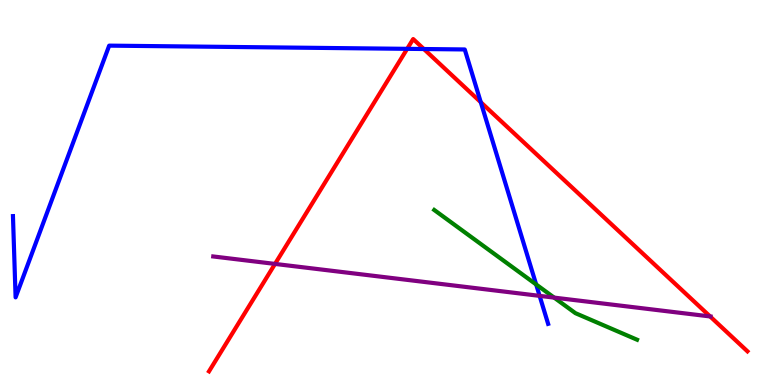[{'lines': ['blue', 'red'], 'intersections': [{'x': 5.25, 'y': 8.73}, {'x': 5.47, 'y': 8.73}, {'x': 6.2, 'y': 7.35}]}, {'lines': ['green', 'red'], 'intersections': []}, {'lines': ['purple', 'red'], 'intersections': [{'x': 3.55, 'y': 3.14}, {'x': 9.16, 'y': 1.78}]}, {'lines': ['blue', 'green'], 'intersections': [{'x': 6.92, 'y': 2.61}]}, {'lines': ['blue', 'purple'], 'intersections': [{'x': 6.96, 'y': 2.32}]}, {'lines': ['green', 'purple'], 'intersections': [{'x': 7.15, 'y': 2.27}]}]